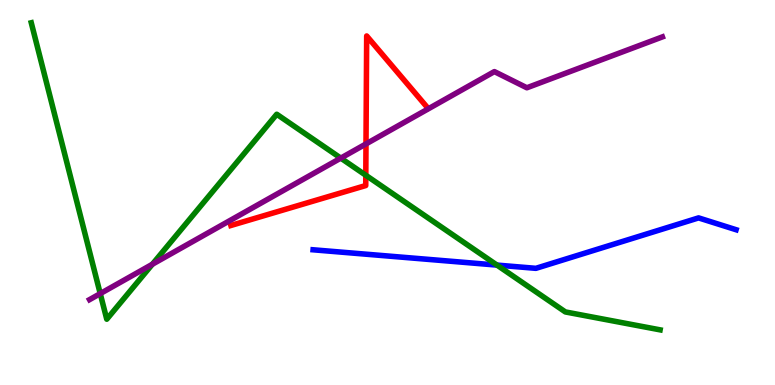[{'lines': ['blue', 'red'], 'intersections': []}, {'lines': ['green', 'red'], 'intersections': [{'x': 4.72, 'y': 5.45}]}, {'lines': ['purple', 'red'], 'intersections': [{'x': 4.72, 'y': 6.26}]}, {'lines': ['blue', 'green'], 'intersections': [{'x': 6.41, 'y': 3.11}]}, {'lines': ['blue', 'purple'], 'intersections': []}, {'lines': ['green', 'purple'], 'intersections': [{'x': 1.29, 'y': 2.37}, {'x': 1.97, 'y': 3.14}, {'x': 4.4, 'y': 5.89}]}]